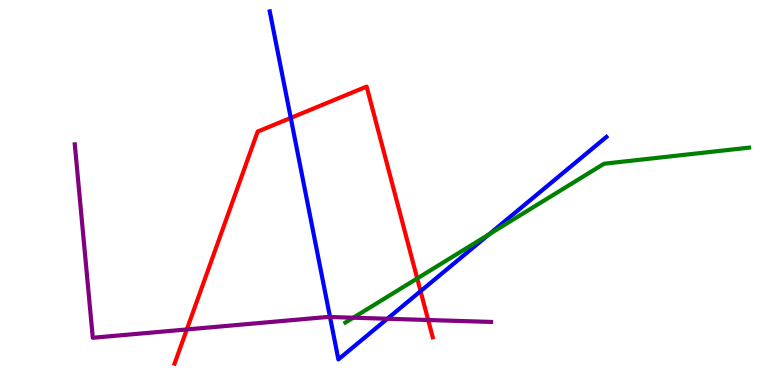[{'lines': ['blue', 'red'], 'intersections': [{'x': 3.75, 'y': 6.94}, {'x': 5.43, 'y': 2.44}]}, {'lines': ['green', 'red'], 'intersections': [{'x': 5.38, 'y': 2.77}]}, {'lines': ['purple', 'red'], 'intersections': [{'x': 2.41, 'y': 1.44}, {'x': 5.52, 'y': 1.69}]}, {'lines': ['blue', 'green'], 'intersections': [{'x': 6.31, 'y': 3.91}]}, {'lines': ['blue', 'purple'], 'intersections': [{'x': 4.26, 'y': 1.77}, {'x': 5.0, 'y': 1.72}]}, {'lines': ['green', 'purple'], 'intersections': [{'x': 4.56, 'y': 1.75}]}]